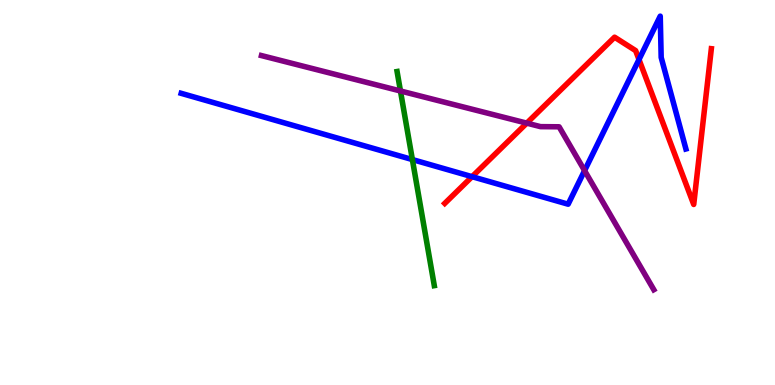[{'lines': ['blue', 'red'], 'intersections': [{'x': 6.09, 'y': 5.41}, {'x': 8.25, 'y': 8.45}]}, {'lines': ['green', 'red'], 'intersections': []}, {'lines': ['purple', 'red'], 'intersections': [{'x': 6.8, 'y': 6.8}]}, {'lines': ['blue', 'green'], 'intersections': [{'x': 5.32, 'y': 5.86}]}, {'lines': ['blue', 'purple'], 'intersections': [{'x': 7.54, 'y': 5.57}]}, {'lines': ['green', 'purple'], 'intersections': [{'x': 5.17, 'y': 7.64}]}]